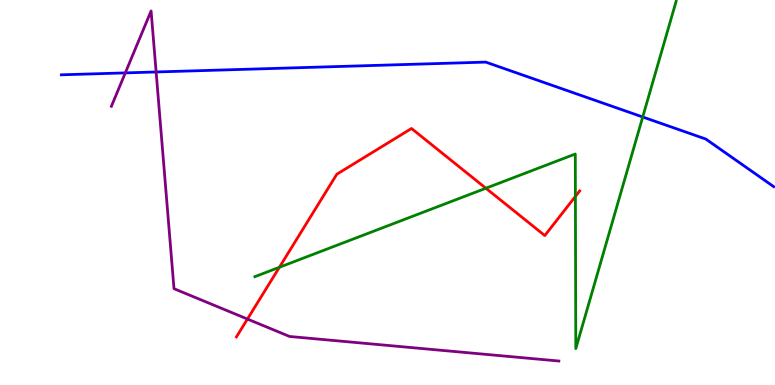[{'lines': ['blue', 'red'], 'intersections': []}, {'lines': ['green', 'red'], 'intersections': [{'x': 3.6, 'y': 3.06}, {'x': 6.27, 'y': 5.11}, {'x': 7.42, 'y': 4.9}]}, {'lines': ['purple', 'red'], 'intersections': [{'x': 3.19, 'y': 1.71}]}, {'lines': ['blue', 'green'], 'intersections': [{'x': 8.29, 'y': 6.96}]}, {'lines': ['blue', 'purple'], 'intersections': [{'x': 1.62, 'y': 8.11}, {'x': 2.01, 'y': 8.13}]}, {'lines': ['green', 'purple'], 'intersections': []}]